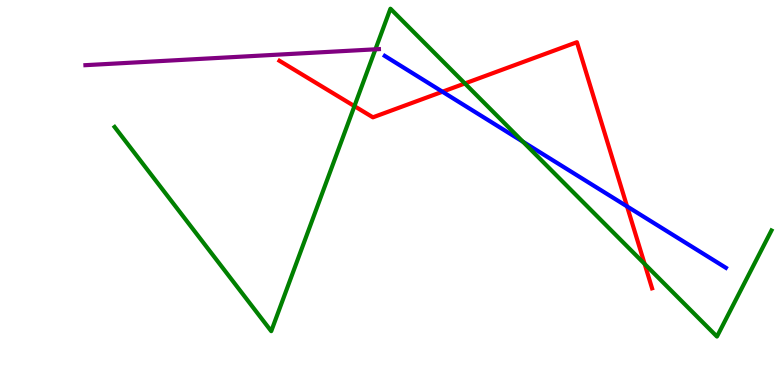[{'lines': ['blue', 'red'], 'intersections': [{'x': 5.71, 'y': 7.62}, {'x': 8.09, 'y': 4.64}]}, {'lines': ['green', 'red'], 'intersections': [{'x': 4.57, 'y': 7.24}, {'x': 6.0, 'y': 7.83}, {'x': 8.32, 'y': 3.14}]}, {'lines': ['purple', 'red'], 'intersections': []}, {'lines': ['blue', 'green'], 'intersections': [{'x': 6.75, 'y': 6.32}]}, {'lines': ['blue', 'purple'], 'intersections': []}, {'lines': ['green', 'purple'], 'intersections': [{'x': 4.84, 'y': 8.72}]}]